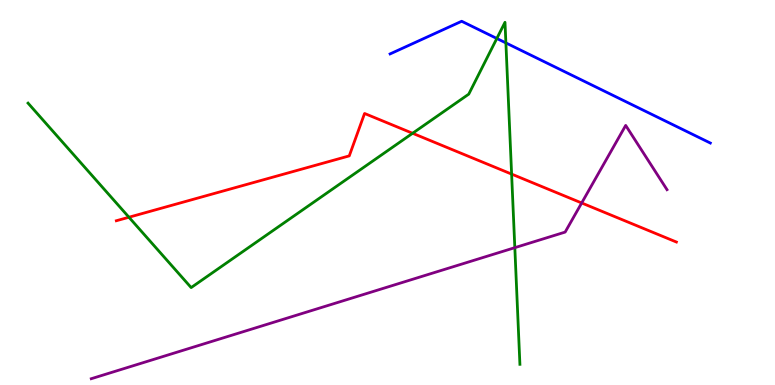[{'lines': ['blue', 'red'], 'intersections': []}, {'lines': ['green', 'red'], 'intersections': [{'x': 1.66, 'y': 4.36}, {'x': 5.32, 'y': 6.54}, {'x': 6.6, 'y': 5.48}]}, {'lines': ['purple', 'red'], 'intersections': [{'x': 7.51, 'y': 4.73}]}, {'lines': ['blue', 'green'], 'intersections': [{'x': 6.41, 'y': 9.0}, {'x': 6.53, 'y': 8.89}]}, {'lines': ['blue', 'purple'], 'intersections': []}, {'lines': ['green', 'purple'], 'intersections': [{'x': 6.64, 'y': 3.57}]}]